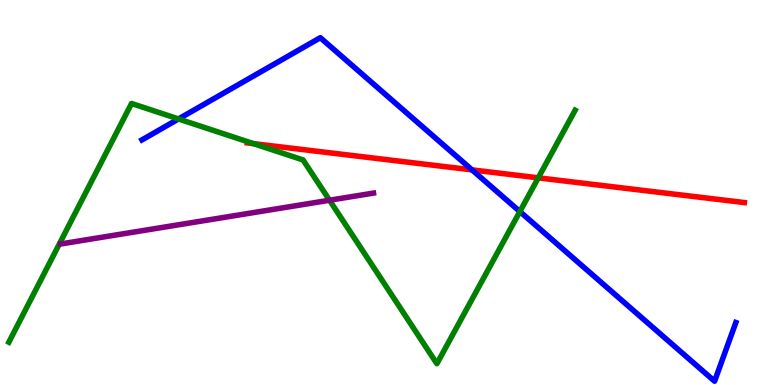[{'lines': ['blue', 'red'], 'intersections': [{'x': 6.09, 'y': 5.59}]}, {'lines': ['green', 'red'], 'intersections': [{'x': 3.27, 'y': 6.27}, {'x': 6.95, 'y': 5.38}]}, {'lines': ['purple', 'red'], 'intersections': []}, {'lines': ['blue', 'green'], 'intersections': [{'x': 2.3, 'y': 6.91}, {'x': 6.71, 'y': 4.5}]}, {'lines': ['blue', 'purple'], 'intersections': []}, {'lines': ['green', 'purple'], 'intersections': [{'x': 4.25, 'y': 4.8}]}]